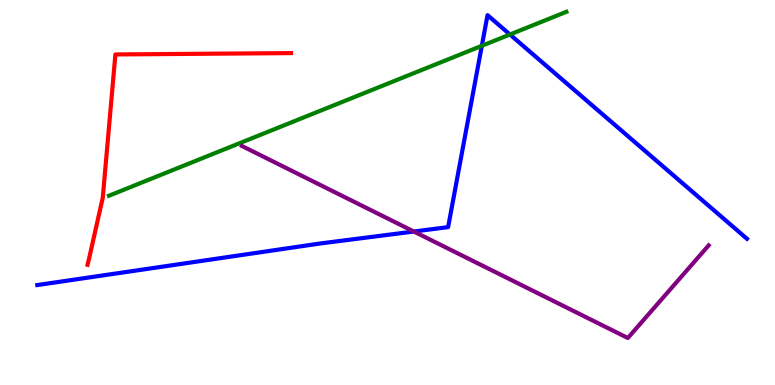[{'lines': ['blue', 'red'], 'intersections': []}, {'lines': ['green', 'red'], 'intersections': []}, {'lines': ['purple', 'red'], 'intersections': []}, {'lines': ['blue', 'green'], 'intersections': [{'x': 6.22, 'y': 8.81}, {'x': 6.58, 'y': 9.1}]}, {'lines': ['blue', 'purple'], 'intersections': [{'x': 5.34, 'y': 3.99}]}, {'lines': ['green', 'purple'], 'intersections': []}]